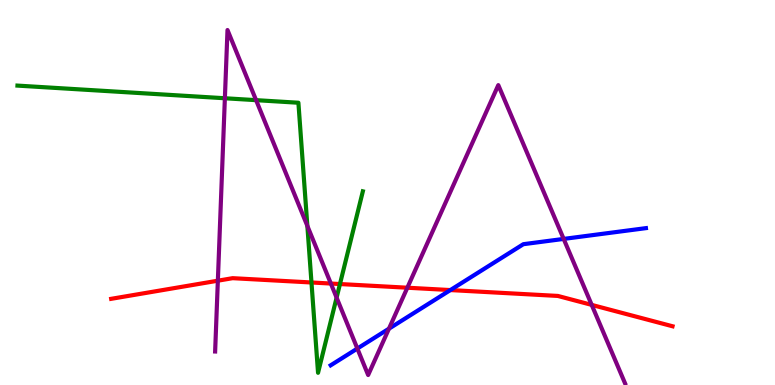[{'lines': ['blue', 'red'], 'intersections': [{'x': 5.81, 'y': 2.47}]}, {'lines': ['green', 'red'], 'intersections': [{'x': 4.02, 'y': 2.66}, {'x': 4.39, 'y': 2.62}]}, {'lines': ['purple', 'red'], 'intersections': [{'x': 2.81, 'y': 2.71}, {'x': 4.27, 'y': 2.64}, {'x': 5.26, 'y': 2.53}, {'x': 7.63, 'y': 2.08}]}, {'lines': ['blue', 'green'], 'intersections': []}, {'lines': ['blue', 'purple'], 'intersections': [{'x': 4.61, 'y': 0.947}, {'x': 5.02, 'y': 1.46}, {'x': 7.27, 'y': 3.79}]}, {'lines': ['green', 'purple'], 'intersections': [{'x': 2.9, 'y': 7.45}, {'x': 3.3, 'y': 7.4}, {'x': 3.97, 'y': 4.13}, {'x': 4.34, 'y': 2.27}]}]